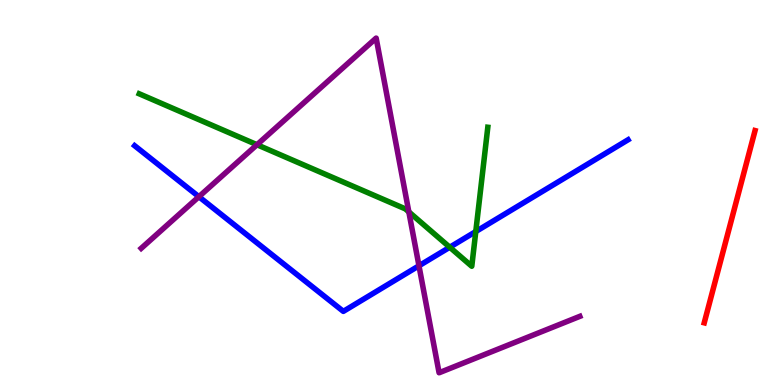[{'lines': ['blue', 'red'], 'intersections': []}, {'lines': ['green', 'red'], 'intersections': []}, {'lines': ['purple', 'red'], 'intersections': []}, {'lines': ['blue', 'green'], 'intersections': [{'x': 5.8, 'y': 3.58}, {'x': 6.14, 'y': 3.99}]}, {'lines': ['blue', 'purple'], 'intersections': [{'x': 2.57, 'y': 4.89}, {'x': 5.41, 'y': 3.1}]}, {'lines': ['green', 'purple'], 'intersections': [{'x': 3.32, 'y': 6.24}, {'x': 5.28, 'y': 4.5}]}]